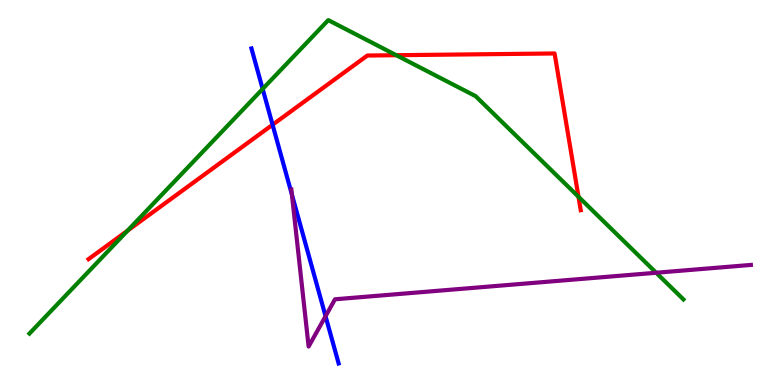[{'lines': ['blue', 'red'], 'intersections': [{'x': 3.52, 'y': 6.76}]}, {'lines': ['green', 'red'], 'intersections': [{'x': 1.65, 'y': 4.01}, {'x': 5.11, 'y': 8.57}, {'x': 7.46, 'y': 4.89}]}, {'lines': ['purple', 'red'], 'intersections': []}, {'lines': ['blue', 'green'], 'intersections': [{'x': 3.39, 'y': 7.69}]}, {'lines': ['blue', 'purple'], 'intersections': [{'x': 3.77, 'y': 4.94}, {'x': 4.2, 'y': 1.79}]}, {'lines': ['green', 'purple'], 'intersections': [{'x': 8.47, 'y': 2.92}]}]